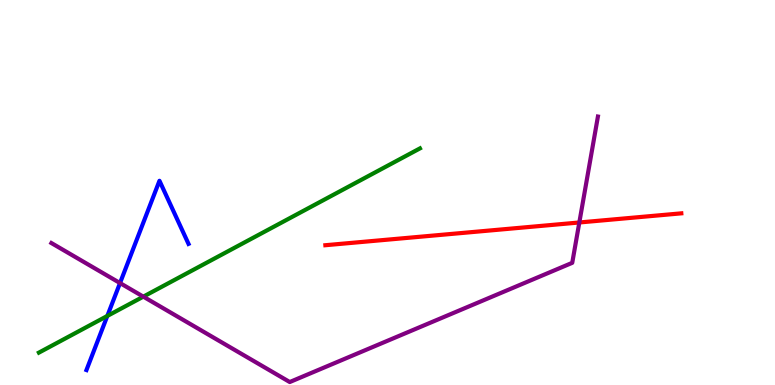[{'lines': ['blue', 'red'], 'intersections': []}, {'lines': ['green', 'red'], 'intersections': []}, {'lines': ['purple', 'red'], 'intersections': [{'x': 7.48, 'y': 4.22}]}, {'lines': ['blue', 'green'], 'intersections': [{'x': 1.38, 'y': 1.79}]}, {'lines': ['blue', 'purple'], 'intersections': [{'x': 1.55, 'y': 2.65}]}, {'lines': ['green', 'purple'], 'intersections': [{'x': 1.85, 'y': 2.29}]}]